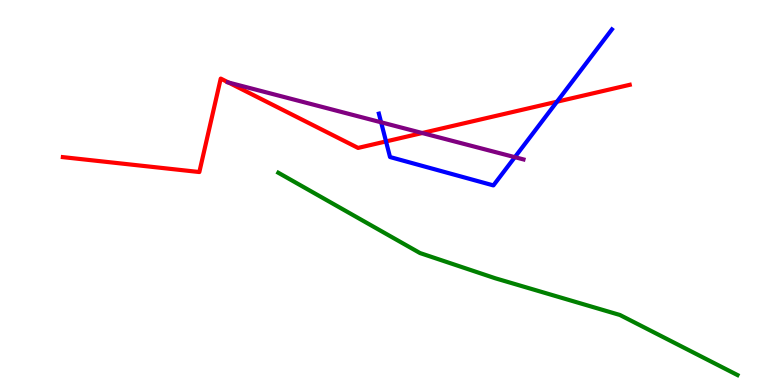[{'lines': ['blue', 'red'], 'intersections': [{'x': 4.98, 'y': 6.33}, {'x': 7.19, 'y': 7.36}]}, {'lines': ['green', 'red'], 'intersections': []}, {'lines': ['purple', 'red'], 'intersections': [{'x': 2.95, 'y': 7.86}, {'x': 5.45, 'y': 6.55}]}, {'lines': ['blue', 'green'], 'intersections': []}, {'lines': ['blue', 'purple'], 'intersections': [{'x': 4.92, 'y': 6.82}, {'x': 6.64, 'y': 5.92}]}, {'lines': ['green', 'purple'], 'intersections': []}]